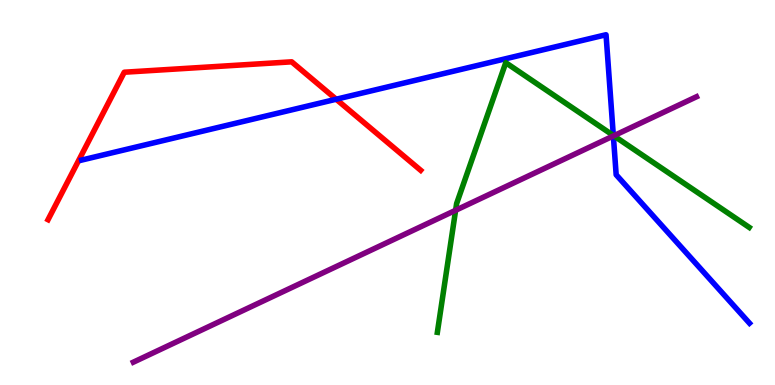[{'lines': ['blue', 'red'], 'intersections': [{'x': 4.34, 'y': 7.42}]}, {'lines': ['green', 'red'], 'intersections': []}, {'lines': ['purple', 'red'], 'intersections': []}, {'lines': ['blue', 'green'], 'intersections': [{'x': 7.91, 'y': 6.48}]}, {'lines': ['blue', 'purple'], 'intersections': [{'x': 7.91, 'y': 6.47}]}, {'lines': ['green', 'purple'], 'intersections': [{'x': 5.88, 'y': 4.54}, {'x': 7.92, 'y': 6.47}]}]